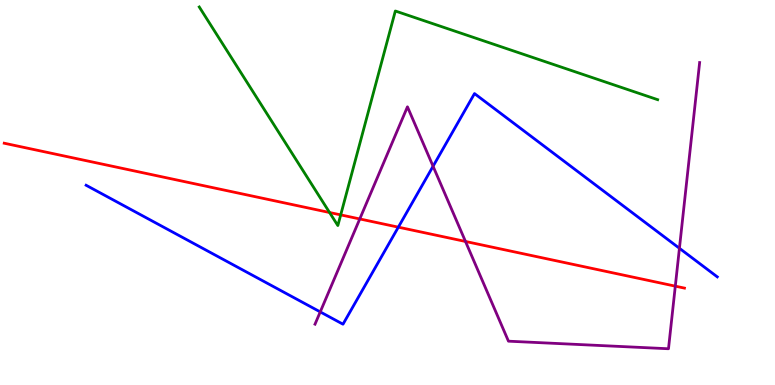[{'lines': ['blue', 'red'], 'intersections': [{'x': 5.14, 'y': 4.1}]}, {'lines': ['green', 'red'], 'intersections': [{'x': 4.25, 'y': 4.48}, {'x': 4.4, 'y': 4.42}]}, {'lines': ['purple', 'red'], 'intersections': [{'x': 4.64, 'y': 4.31}, {'x': 6.01, 'y': 3.73}, {'x': 8.71, 'y': 2.57}]}, {'lines': ['blue', 'green'], 'intersections': []}, {'lines': ['blue', 'purple'], 'intersections': [{'x': 4.13, 'y': 1.9}, {'x': 5.59, 'y': 5.68}, {'x': 8.77, 'y': 3.55}]}, {'lines': ['green', 'purple'], 'intersections': []}]